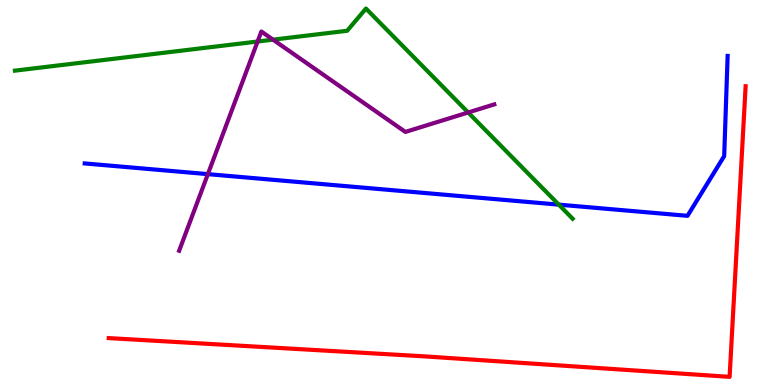[{'lines': ['blue', 'red'], 'intersections': []}, {'lines': ['green', 'red'], 'intersections': []}, {'lines': ['purple', 'red'], 'intersections': []}, {'lines': ['blue', 'green'], 'intersections': [{'x': 7.21, 'y': 4.68}]}, {'lines': ['blue', 'purple'], 'intersections': [{'x': 2.68, 'y': 5.48}]}, {'lines': ['green', 'purple'], 'intersections': [{'x': 3.32, 'y': 8.92}, {'x': 3.52, 'y': 8.97}, {'x': 6.04, 'y': 7.08}]}]